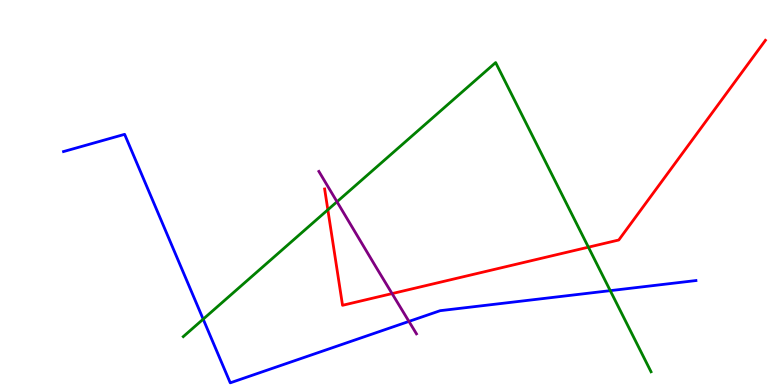[{'lines': ['blue', 'red'], 'intersections': []}, {'lines': ['green', 'red'], 'intersections': [{'x': 4.23, 'y': 4.55}, {'x': 7.59, 'y': 3.58}]}, {'lines': ['purple', 'red'], 'intersections': [{'x': 5.06, 'y': 2.37}]}, {'lines': ['blue', 'green'], 'intersections': [{'x': 2.62, 'y': 1.71}, {'x': 7.87, 'y': 2.45}]}, {'lines': ['blue', 'purple'], 'intersections': [{'x': 5.28, 'y': 1.65}]}, {'lines': ['green', 'purple'], 'intersections': [{'x': 4.35, 'y': 4.76}]}]